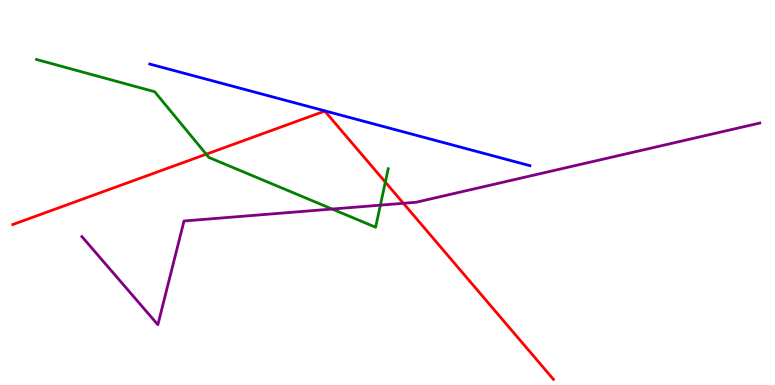[{'lines': ['blue', 'red'], 'intersections': []}, {'lines': ['green', 'red'], 'intersections': [{'x': 2.66, 'y': 5.99}, {'x': 4.97, 'y': 5.27}]}, {'lines': ['purple', 'red'], 'intersections': [{'x': 5.2, 'y': 4.72}]}, {'lines': ['blue', 'green'], 'intersections': []}, {'lines': ['blue', 'purple'], 'intersections': []}, {'lines': ['green', 'purple'], 'intersections': [{'x': 4.29, 'y': 4.57}, {'x': 4.91, 'y': 4.67}]}]